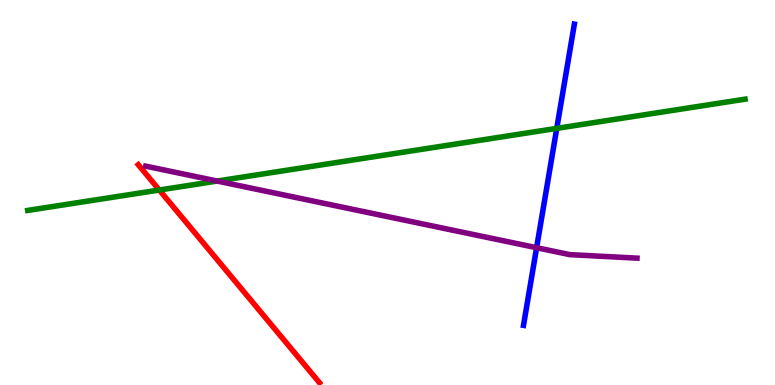[{'lines': ['blue', 'red'], 'intersections': []}, {'lines': ['green', 'red'], 'intersections': [{'x': 2.06, 'y': 5.06}]}, {'lines': ['purple', 'red'], 'intersections': []}, {'lines': ['blue', 'green'], 'intersections': [{'x': 7.18, 'y': 6.67}]}, {'lines': ['blue', 'purple'], 'intersections': [{'x': 6.92, 'y': 3.57}]}, {'lines': ['green', 'purple'], 'intersections': [{'x': 2.8, 'y': 5.3}]}]